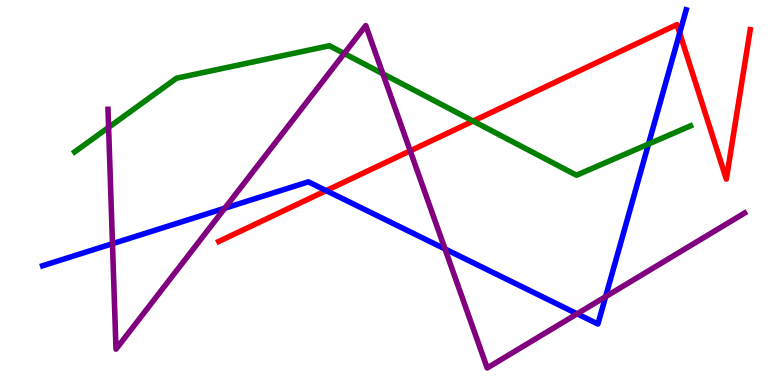[{'lines': ['blue', 'red'], 'intersections': [{'x': 4.21, 'y': 5.05}, {'x': 8.77, 'y': 9.14}]}, {'lines': ['green', 'red'], 'intersections': [{'x': 6.11, 'y': 6.86}]}, {'lines': ['purple', 'red'], 'intersections': [{'x': 5.29, 'y': 6.08}]}, {'lines': ['blue', 'green'], 'intersections': [{'x': 8.37, 'y': 6.26}]}, {'lines': ['blue', 'purple'], 'intersections': [{'x': 1.45, 'y': 3.67}, {'x': 2.9, 'y': 4.59}, {'x': 5.74, 'y': 3.53}, {'x': 7.45, 'y': 1.85}, {'x': 7.81, 'y': 2.29}]}, {'lines': ['green', 'purple'], 'intersections': [{'x': 1.4, 'y': 6.69}, {'x': 4.44, 'y': 8.61}, {'x': 4.94, 'y': 8.08}]}]